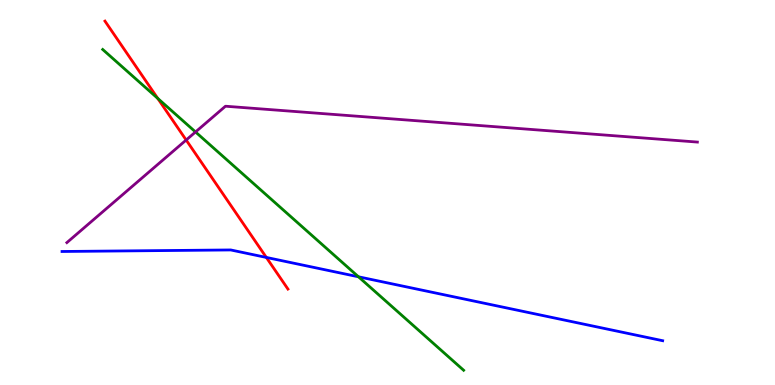[{'lines': ['blue', 'red'], 'intersections': [{'x': 3.44, 'y': 3.31}]}, {'lines': ['green', 'red'], 'intersections': [{'x': 2.04, 'y': 7.44}]}, {'lines': ['purple', 'red'], 'intersections': [{'x': 2.4, 'y': 6.36}]}, {'lines': ['blue', 'green'], 'intersections': [{'x': 4.63, 'y': 2.81}]}, {'lines': ['blue', 'purple'], 'intersections': []}, {'lines': ['green', 'purple'], 'intersections': [{'x': 2.52, 'y': 6.57}]}]